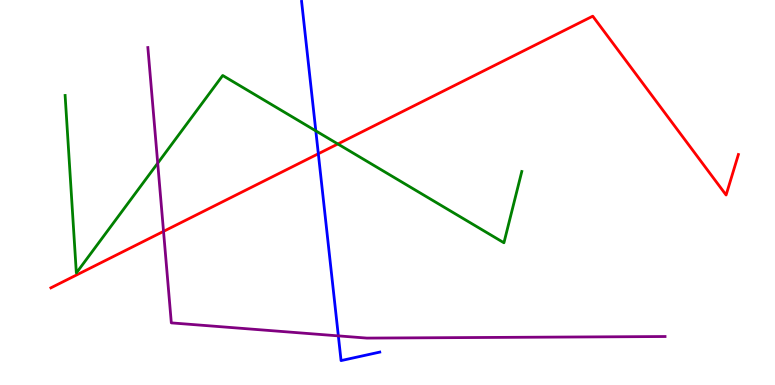[{'lines': ['blue', 'red'], 'intersections': [{'x': 4.11, 'y': 6.01}]}, {'lines': ['green', 'red'], 'intersections': [{'x': 4.36, 'y': 6.26}]}, {'lines': ['purple', 'red'], 'intersections': [{'x': 2.11, 'y': 3.99}]}, {'lines': ['blue', 'green'], 'intersections': [{'x': 4.08, 'y': 6.6}]}, {'lines': ['blue', 'purple'], 'intersections': [{'x': 4.37, 'y': 1.28}]}, {'lines': ['green', 'purple'], 'intersections': [{'x': 2.04, 'y': 5.76}]}]